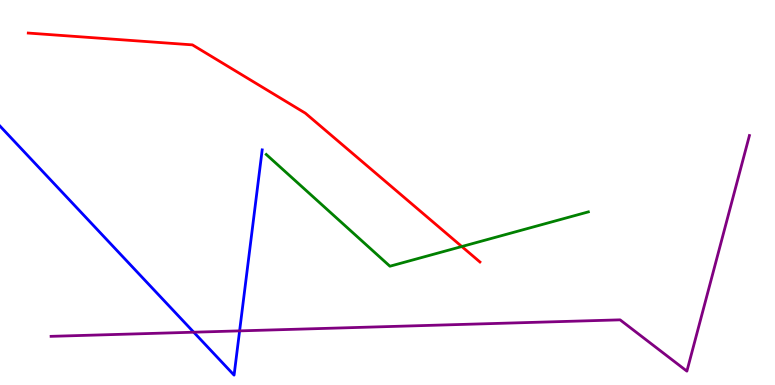[{'lines': ['blue', 'red'], 'intersections': []}, {'lines': ['green', 'red'], 'intersections': [{'x': 5.96, 'y': 3.6}]}, {'lines': ['purple', 'red'], 'intersections': []}, {'lines': ['blue', 'green'], 'intersections': []}, {'lines': ['blue', 'purple'], 'intersections': [{'x': 2.5, 'y': 1.37}, {'x': 3.09, 'y': 1.41}]}, {'lines': ['green', 'purple'], 'intersections': []}]